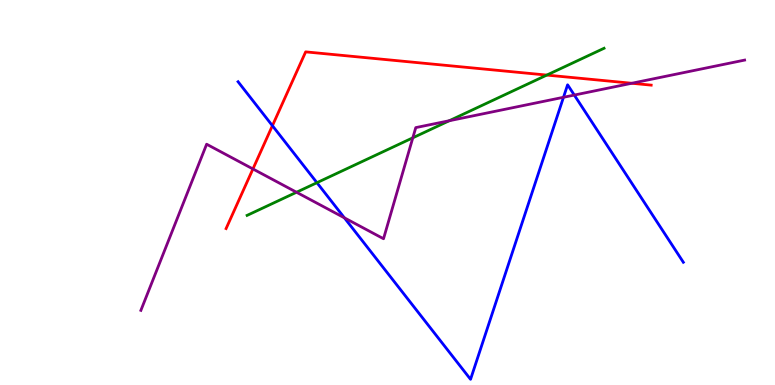[{'lines': ['blue', 'red'], 'intersections': [{'x': 3.52, 'y': 6.74}]}, {'lines': ['green', 'red'], 'intersections': [{'x': 7.06, 'y': 8.05}]}, {'lines': ['purple', 'red'], 'intersections': [{'x': 3.26, 'y': 5.61}, {'x': 8.15, 'y': 7.84}]}, {'lines': ['blue', 'green'], 'intersections': [{'x': 4.09, 'y': 5.25}]}, {'lines': ['blue', 'purple'], 'intersections': [{'x': 4.44, 'y': 4.34}, {'x': 7.27, 'y': 7.47}, {'x': 7.41, 'y': 7.53}]}, {'lines': ['green', 'purple'], 'intersections': [{'x': 3.83, 'y': 5.01}, {'x': 5.33, 'y': 6.42}, {'x': 5.8, 'y': 6.86}]}]